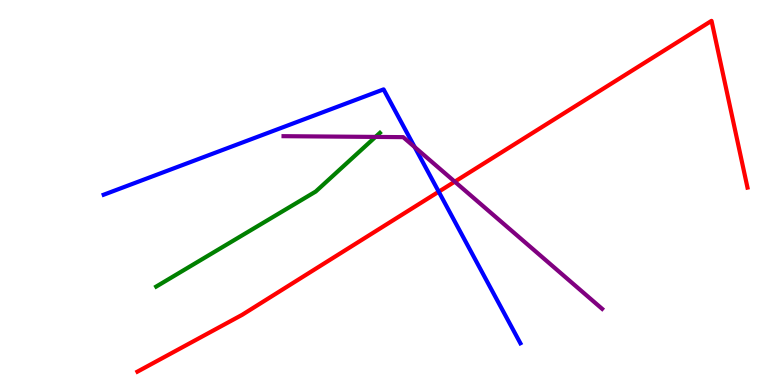[{'lines': ['blue', 'red'], 'intersections': [{'x': 5.66, 'y': 5.02}]}, {'lines': ['green', 'red'], 'intersections': []}, {'lines': ['purple', 'red'], 'intersections': [{'x': 5.87, 'y': 5.28}]}, {'lines': ['blue', 'green'], 'intersections': []}, {'lines': ['blue', 'purple'], 'intersections': [{'x': 5.35, 'y': 6.18}]}, {'lines': ['green', 'purple'], 'intersections': [{'x': 4.84, 'y': 6.44}]}]